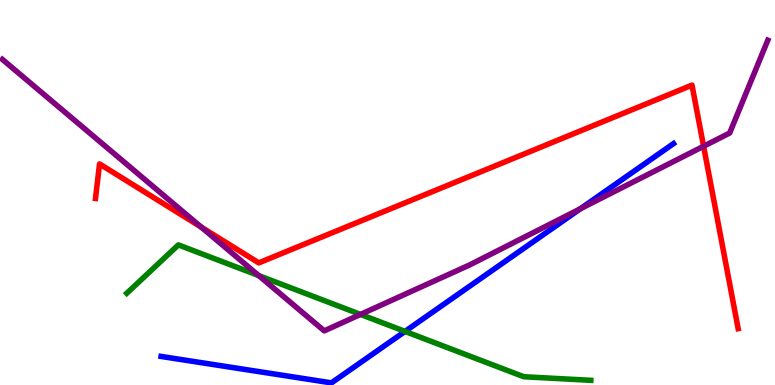[{'lines': ['blue', 'red'], 'intersections': []}, {'lines': ['green', 'red'], 'intersections': []}, {'lines': ['purple', 'red'], 'intersections': [{'x': 2.6, 'y': 4.1}, {'x': 9.08, 'y': 6.2}]}, {'lines': ['blue', 'green'], 'intersections': [{'x': 5.23, 'y': 1.39}]}, {'lines': ['blue', 'purple'], 'intersections': [{'x': 7.49, 'y': 4.58}]}, {'lines': ['green', 'purple'], 'intersections': [{'x': 3.34, 'y': 2.84}, {'x': 4.65, 'y': 1.83}]}]